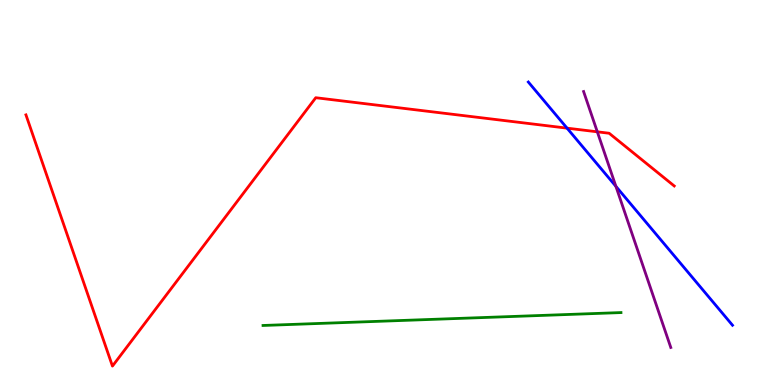[{'lines': ['blue', 'red'], 'intersections': [{'x': 7.32, 'y': 6.67}]}, {'lines': ['green', 'red'], 'intersections': []}, {'lines': ['purple', 'red'], 'intersections': [{'x': 7.71, 'y': 6.58}]}, {'lines': ['blue', 'green'], 'intersections': []}, {'lines': ['blue', 'purple'], 'intersections': [{'x': 7.95, 'y': 5.16}]}, {'lines': ['green', 'purple'], 'intersections': []}]